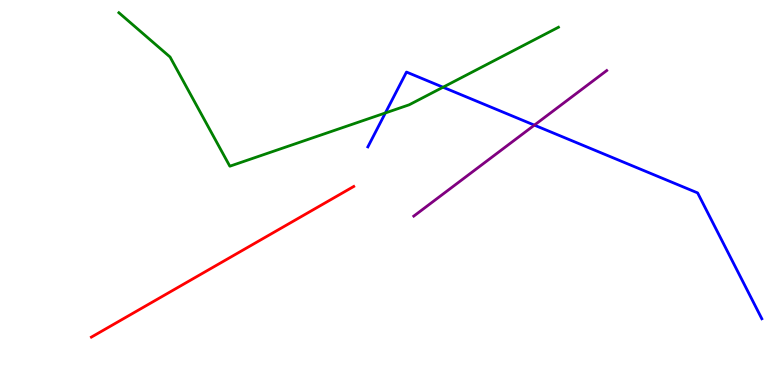[{'lines': ['blue', 'red'], 'intersections': []}, {'lines': ['green', 'red'], 'intersections': []}, {'lines': ['purple', 'red'], 'intersections': []}, {'lines': ['blue', 'green'], 'intersections': [{'x': 4.97, 'y': 7.07}, {'x': 5.72, 'y': 7.73}]}, {'lines': ['blue', 'purple'], 'intersections': [{'x': 6.9, 'y': 6.75}]}, {'lines': ['green', 'purple'], 'intersections': []}]